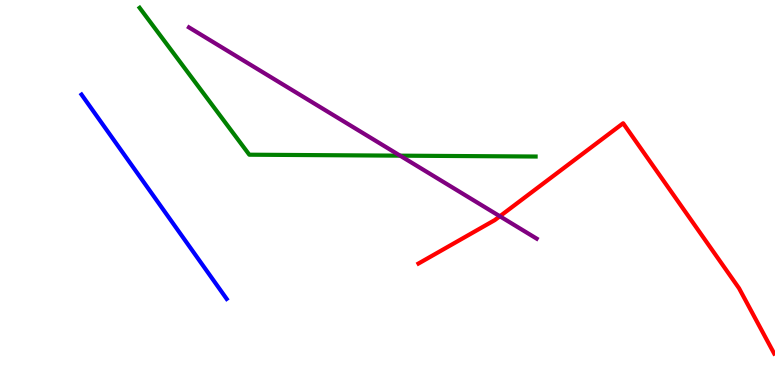[{'lines': ['blue', 'red'], 'intersections': []}, {'lines': ['green', 'red'], 'intersections': []}, {'lines': ['purple', 'red'], 'intersections': [{'x': 6.45, 'y': 4.38}]}, {'lines': ['blue', 'green'], 'intersections': []}, {'lines': ['blue', 'purple'], 'intersections': []}, {'lines': ['green', 'purple'], 'intersections': [{'x': 5.16, 'y': 5.96}]}]